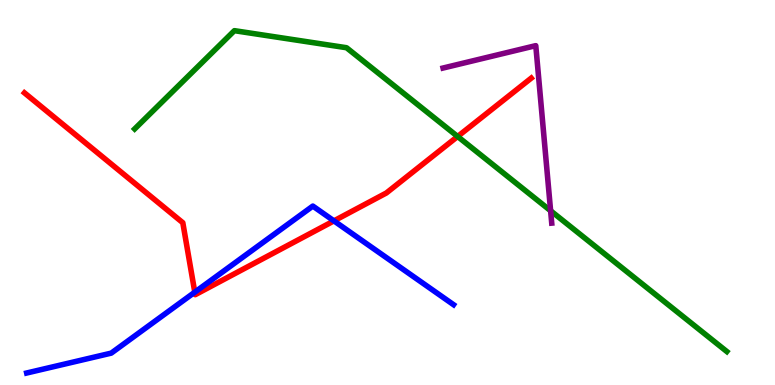[{'lines': ['blue', 'red'], 'intersections': [{'x': 2.51, 'y': 2.41}, {'x': 4.31, 'y': 4.26}]}, {'lines': ['green', 'red'], 'intersections': [{'x': 5.9, 'y': 6.45}]}, {'lines': ['purple', 'red'], 'intersections': []}, {'lines': ['blue', 'green'], 'intersections': []}, {'lines': ['blue', 'purple'], 'intersections': []}, {'lines': ['green', 'purple'], 'intersections': [{'x': 7.1, 'y': 4.53}]}]